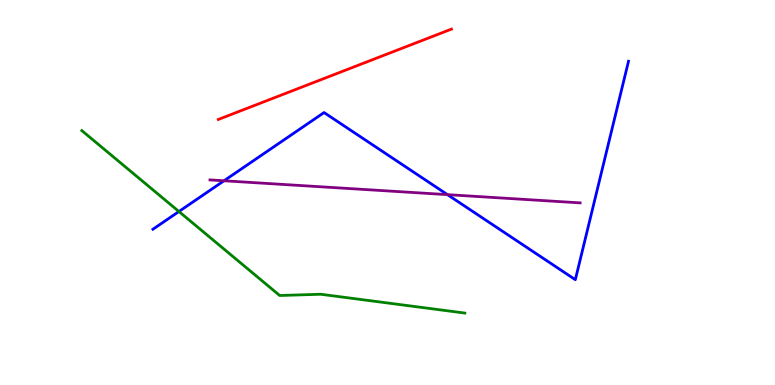[{'lines': ['blue', 'red'], 'intersections': []}, {'lines': ['green', 'red'], 'intersections': []}, {'lines': ['purple', 'red'], 'intersections': []}, {'lines': ['blue', 'green'], 'intersections': [{'x': 2.31, 'y': 4.51}]}, {'lines': ['blue', 'purple'], 'intersections': [{'x': 2.89, 'y': 5.3}, {'x': 5.77, 'y': 4.94}]}, {'lines': ['green', 'purple'], 'intersections': []}]